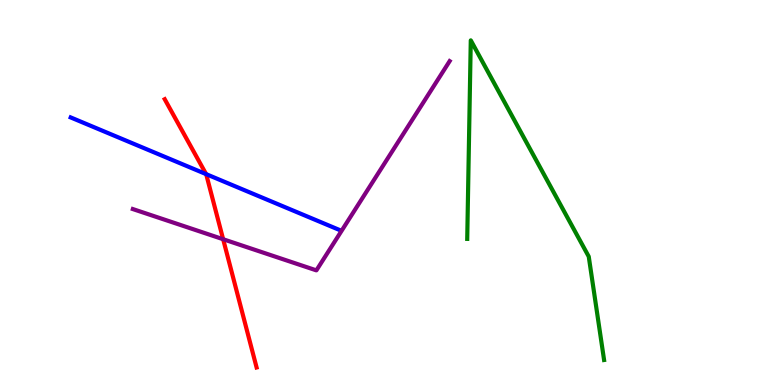[{'lines': ['blue', 'red'], 'intersections': [{'x': 2.66, 'y': 5.48}]}, {'lines': ['green', 'red'], 'intersections': []}, {'lines': ['purple', 'red'], 'intersections': [{'x': 2.88, 'y': 3.79}]}, {'lines': ['blue', 'green'], 'intersections': []}, {'lines': ['blue', 'purple'], 'intersections': []}, {'lines': ['green', 'purple'], 'intersections': []}]